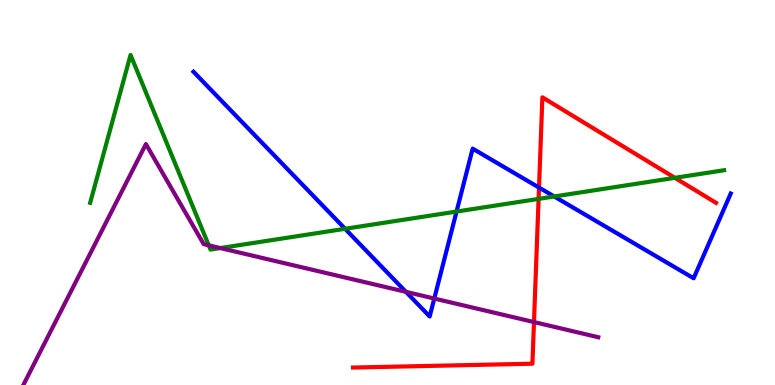[{'lines': ['blue', 'red'], 'intersections': [{'x': 6.96, 'y': 5.13}]}, {'lines': ['green', 'red'], 'intersections': [{'x': 6.95, 'y': 4.83}, {'x': 8.71, 'y': 5.38}]}, {'lines': ['purple', 'red'], 'intersections': [{'x': 6.89, 'y': 1.63}]}, {'lines': ['blue', 'green'], 'intersections': [{'x': 4.45, 'y': 4.06}, {'x': 5.89, 'y': 4.5}, {'x': 7.15, 'y': 4.9}]}, {'lines': ['blue', 'purple'], 'intersections': [{'x': 5.24, 'y': 2.42}, {'x': 5.6, 'y': 2.25}]}, {'lines': ['green', 'purple'], 'intersections': [{'x': 2.69, 'y': 3.63}, {'x': 2.84, 'y': 3.56}]}]